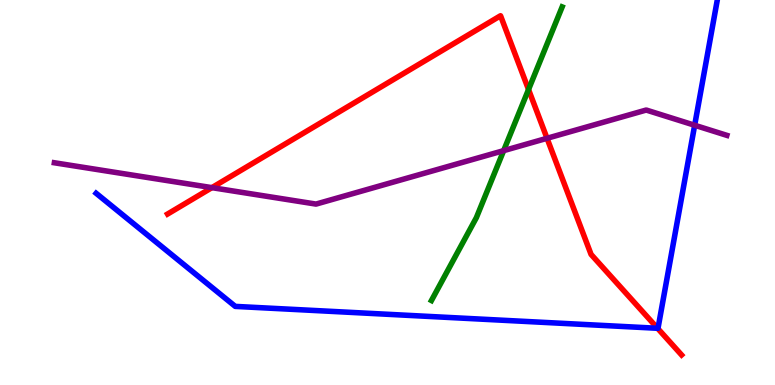[{'lines': ['blue', 'red'], 'intersections': [{'x': 8.48, 'y': 1.47}]}, {'lines': ['green', 'red'], 'intersections': [{'x': 6.82, 'y': 7.67}]}, {'lines': ['purple', 'red'], 'intersections': [{'x': 2.73, 'y': 5.13}, {'x': 7.06, 'y': 6.41}]}, {'lines': ['blue', 'green'], 'intersections': []}, {'lines': ['blue', 'purple'], 'intersections': [{'x': 8.96, 'y': 6.75}]}, {'lines': ['green', 'purple'], 'intersections': [{'x': 6.5, 'y': 6.09}]}]